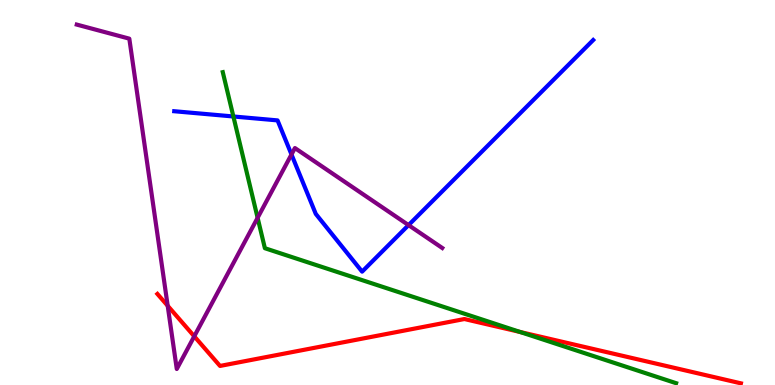[{'lines': ['blue', 'red'], 'intersections': []}, {'lines': ['green', 'red'], 'intersections': [{'x': 6.71, 'y': 1.38}]}, {'lines': ['purple', 'red'], 'intersections': [{'x': 2.16, 'y': 2.06}, {'x': 2.51, 'y': 1.26}]}, {'lines': ['blue', 'green'], 'intersections': [{'x': 3.01, 'y': 6.97}]}, {'lines': ['blue', 'purple'], 'intersections': [{'x': 3.76, 'y': 5.99}, {'x': 5.27, 'y': 4.15}]}, {'lines': ['green', 'purple'], 'intersections': [{'x': 3.32, 'y': 4.34}]}]